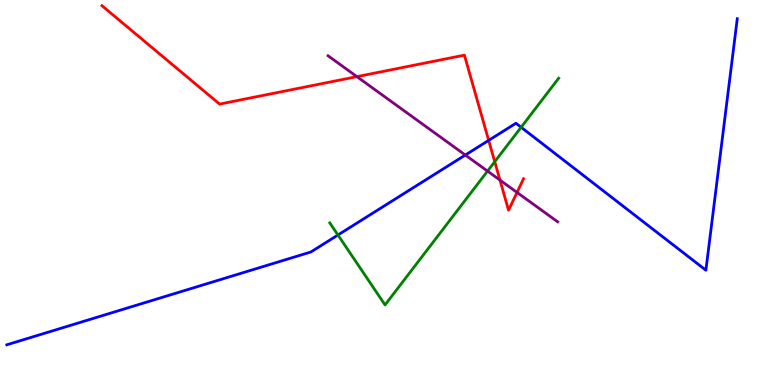[{'lines': ['blue', 'red'], 'intersections': [{'x': 6.31, 'y': 6.35}]}, {'lines': ['green', 'red'], 'intersections': [{'x': 6.38, 'y': 5.8}]}, {'lines': ['purple', 'red'], 'intersections': [{'x': 4.61, 'y': 8.01}, {'x': 6.45, 'y': 5.32}, {'x': 6.67, 'y': 5.0}]}, {'lines': ['blue', 'green'], 'intersections': [{'x': 4.36, 'y': 3.9}, {'x': 6.72, 'y': 6.69}]}, {'lines': ['blue', 'purple'], 'intersections': [{'x': 6.0, 'y': 5.97}]}, {'lines': ['green', 'purple'], 'intersections': [{'x': 6.29, 'y': 5.56}]}]